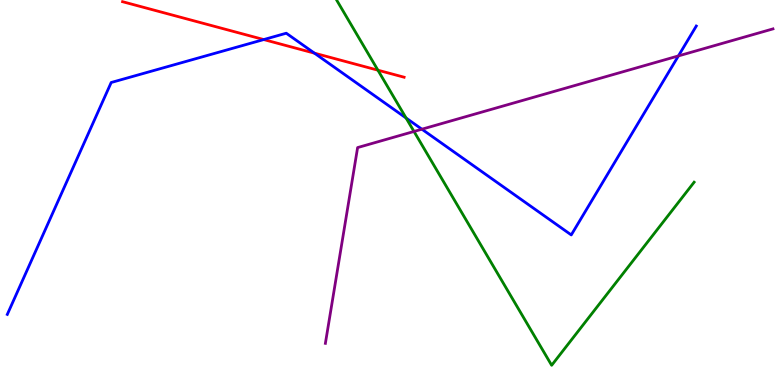[{'lines': ['blue', 'red'], 'intersections': [{'x': 3.4, 'y': 8.97}, {'x': 4.06, 'y': 8.62}]}, {'lines': ['green', 'red'], 'intersections': [{'x': 4.88, 'y': 8.18}]}, {'lines': ['purple', 'red'], 'intersections': []}, {'lines': ['blue', 'green'], 'intersections': [{'x': 5.24, 'y': 6.93}]}, {'lines': ['blue', 'purple'], 'intersections': [{'x': 5.44, 'y': 6.64}, {'x': 8.75, 'y': 8.55}]}, {'lines': ['green', 'purple'], 'intersections': [{'x': 5.34, 'y': 6.59}]}]